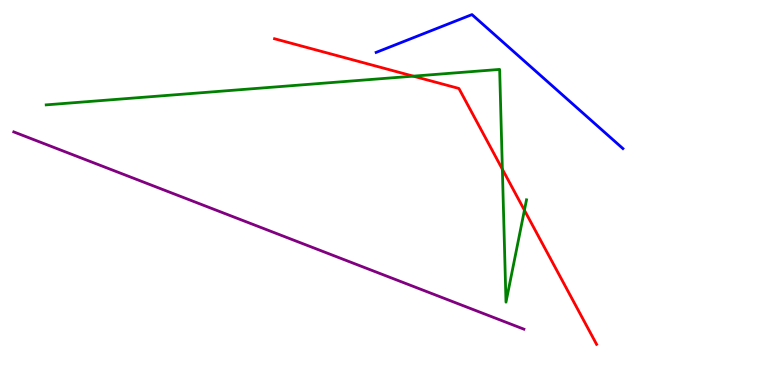[{'lines': ['blue', 'red'], 'intersections': []}, {'lines': ['green', 'red'], 'intersections': [{'x': 5.33, 'y': 8.02}, {'x': 6.48, 'y': 5.6}, {'x': 6.77, 'y': 4.54}]}, {'lines': ['purple', 'red'], 'intersections': []}, {'lines': ['blue', 'green'], 'intersections': []}, {'lines': ['blue', 'purple'], 'intersections': []}, {'lines': ['green', 'purple'], 'intersections': []}]